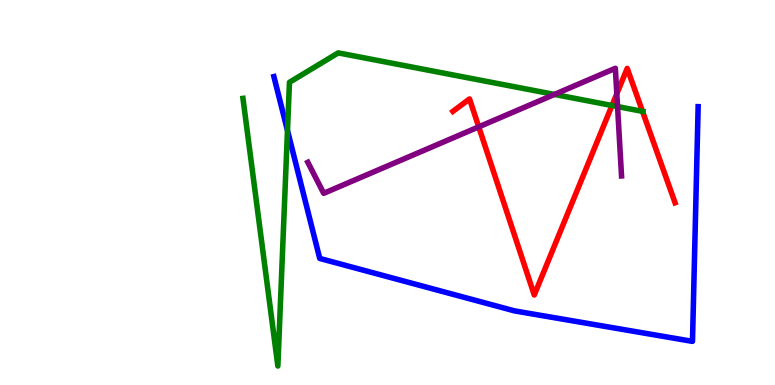[{'lines': ['blue', 'red'], 'intersections': []}, {'lines': ['green', 'red'], 'intersections': [{'x': 7.9, 'y': 7.26}, {'x': 8.29, 'y': 7.11}]}, {'lines': ['purple', 'red'], 'intersections': [{'x': 6.18, 'y': 6.7}, {'x': 7.96, 'y': 7.57}]}, {'lines': ['blue', 'green'], 'intersections': [{'x': 3.71, 'y': 6.61}]}, {'lines': ['blue', 'purple'], 'intersections': []}, {'lines': ['green', 'purple'], 'intersections': [{'x': 7.15, 'y': 7.55}, {'x': 7.97, 'y': 7.23}]}]